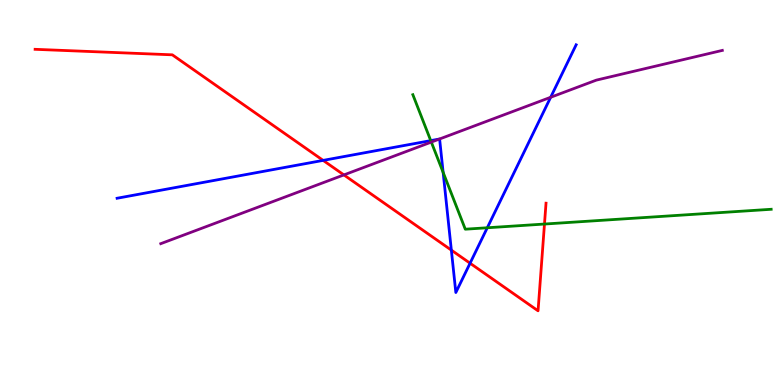[{'lines': ['blue', 'red'], 'intersections': [{'x': 4.17, 'y': 5.83}, {'x': 5.82, 'y': 3.5}, {'x': 6.07, 'y': 3.16}]}, {'lines': ['green', 'red'], 'intersections': [{'x': 7.03, 'y': 4.18}]}, {'lines': ['purple', 'red'], 'intersections': [{'x': 4.44, 'y': 5.46}]}, {'lines': ['blue', 'green'], 'intersections': [{'x': 5.56, 'y': 6.35}, {'x': 5.72, 'y': 5.52}, {'x': 6.29, 'y': 4.08}]}, {'lines': ['blue', 'purple'], 'intersections': [{'x': 5.67, 'y': 6.39}, {'x': 7.11, 'y': 7.47}]}, {'lines': ['green', 'purple'], 'intersections': [{'x': 5.57, 'y': 6.31}]}]